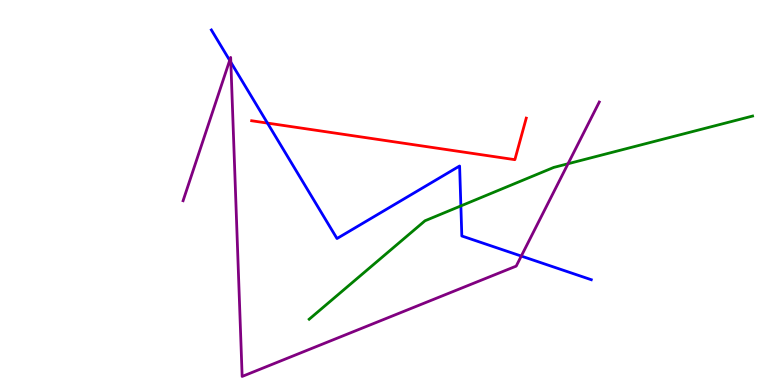[{'lines': ['blue', 'red'], 'intersections': [{'x': 3.45, 'y': 6.8}]}, {'lines': ['green', 'red'], 'intersections': []}, {'lines': ['purple', 'red'], 'intersections': []}, {'lines': ['blue', 'green'], 'intersections': [{'x': 5.95, 'y': 4.65}]}, {'lines': ['blue', 'purple'], 'intersections': [{'x': 2.96, 'y': 8.43}, {'x': 2.98, 'y': 8.38}, {'x': 6.73, 'y': 3.35}]}, {'lines': ['green', 'purple'], 'intersections': [{'x': 7.33, 'y': 5.75}]}]